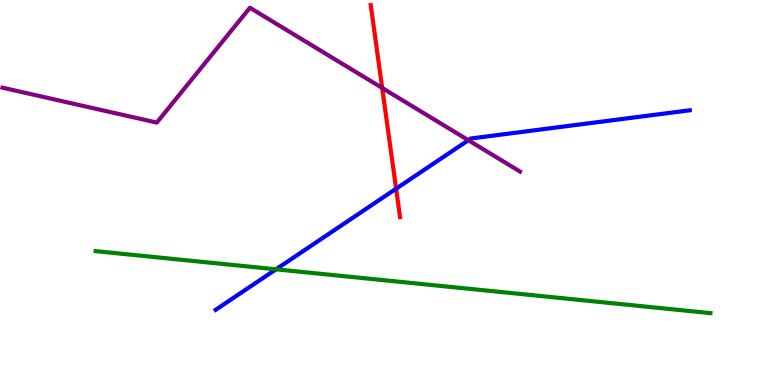[{'lines': ['blue', 'red'], 'intersections': [{'x': 5.11, 'y': 5.1}]}, {'lines': ['green', 'red'], 'intersections': []}, {'lines': ['purple', 'red'], 'intersections': [{'x': 4.93, 'y': 7.72}]}, {'lines': ['blue', 'green'], 'intersections': [{'x': 3.56, 'y': 3.0}]}, {'lines': ['blue', 'purple'], 'intersections': [{'x': 6.04, 'y': 6.36}]}, {'lines': ['green', 'purple'], 'intersections': []}]